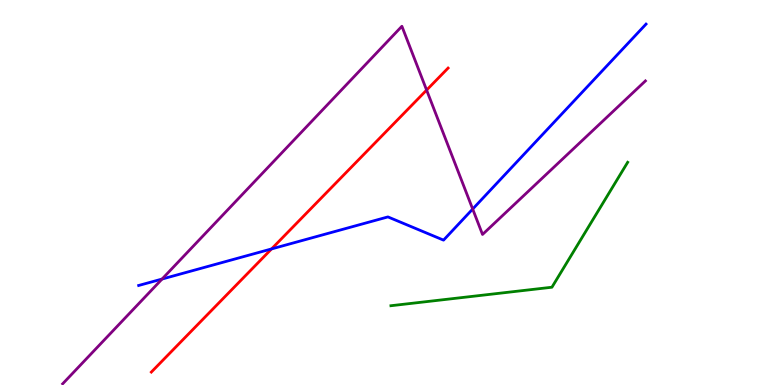[{'lines': ['blue', 'red'], 'intersections': [{'x': 3.5, 'y': 3.53}]}, {'lines': ['green', 'red'], 'intersections': []}, {'lines': ['purple', 'red'], 'intersections': [{'x': 5.5, 'y': 7.66}]}, {'lines': ['blue', 'green'], 'intersections': []}, {'lines': ['blue', 'purple'], 'intersections': [{'x': 2.09, 'y': 2.75}, {'x': 6.1, 'y': 4.57}]}, {'lines': ['green', 'purple'], 'intersections': []}]